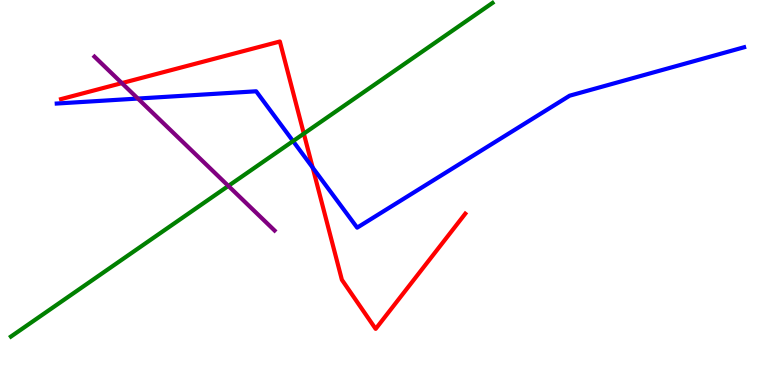[{'lines': ['blue', 'red'], 'intersections': [{'x': 4.03, 'y': 5.65}]}, {'lines': ['green', 'red'], 'intersections': [{'x': 3.92, 'y': 6.53}]}, {'lines': ['purple', 'red'], 'intersections': [{'x': 1.57, 'y': 7.84}]}, {'lines': ['blue', 'green'], 'intersections': [{'x': 3.78, 'y': 6.33}]}, {'lines': ['blue', 'purple'], 'intersections': [{'x': 1.78, 'y': 7.44}]}, {'lines': ['green', 'purple'], 'intersections': [{'x': 2.95, 'y': 5.17}]}]